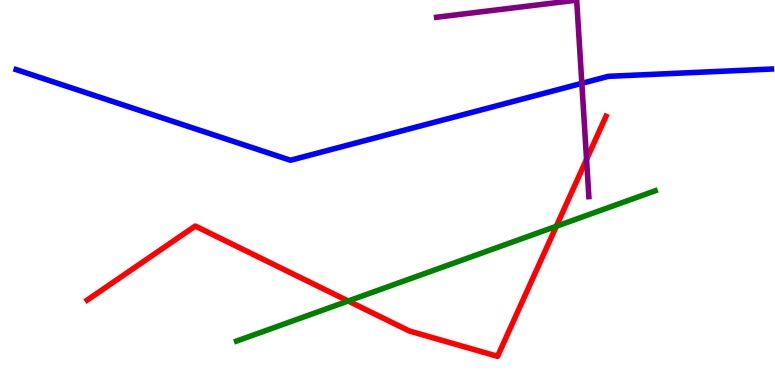[{'lines': ['blue', 'red'], 'intersections': []}, {'lines': ['green', 'red'], 'intersections': [{'x': 4.49, 'y': 2.18}, {'x': 7.18, 'y': 4.12}]}, {'lines': ['purple', 'red'], 'intersections': [{'x': 7.57, 'y': 5.86}]}, {'lines': ['blue', 'green'], 'intersections': []}, {'lines': ['blue', 'purple'], 'intersections': [{'x': 7.51, 'y': 7.84}]}, {'lines': ['green', 'purple'], 'intersections': []}]